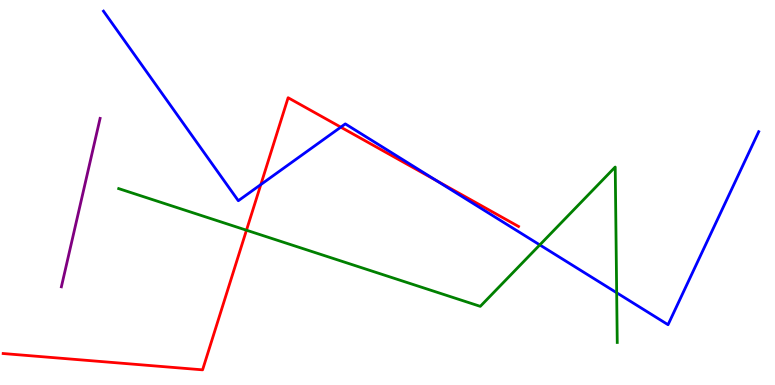[{'lines': ['blue', 'red'], 'intersections': [{'x': 3.37, 'y': 5.21}, {'x': 4.4, 'y': 6.7}, {'x': 5.63, 'y': 5.31}]}, {'lines': ['green', 'red'], 'intersections': [{'x': 3.18, 'y': 4.02}]}, {'lines': ['purple', 'red'], 'intersections': []}, {'lines': ['blue', 'green'], 'intersections': [{'x': 6.97, 'y': 3.64}, {'x': 7.96, 'y': 2.4}]}, {'lines': ['blue', 'purple'], 'intersections': []}, {'lines': ['green', 'purple'], 'intersections': []}]